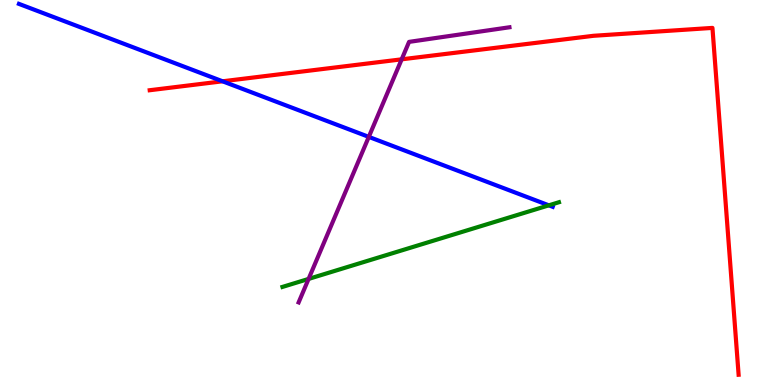[{'lines': ['blue', 'red'], 'intersections': [{'x': 2.87, 'y': 7.89}]}, {'lines': ['green', 'red'], 'intersections': []}, {'lines': ['purple', 'red'], 'intersections': [{'x': 5.18, 'y': 8.46}]}, {'lines': ['blue', 'green'], 'intersections': [{'x': 7.08, 'y': 4.67}]}, {'lines': ['blue', 'purple'], 'intersections': [{'x': 4.76, 'y': 6.44}]}, {'lines': ['green', 'purple'], 'intersections': [{'x': 3.98, 'y': 2.76}]}]